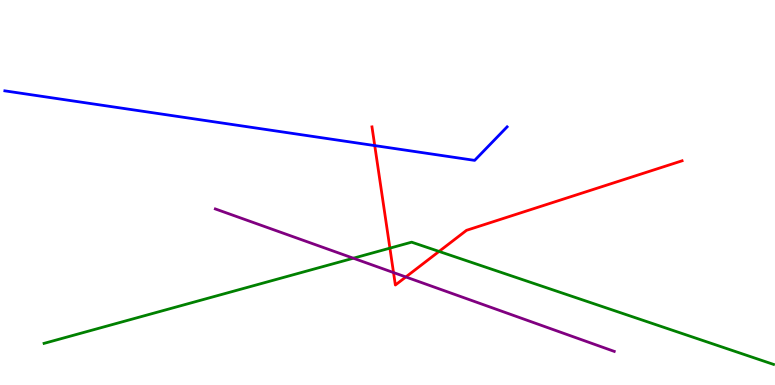[{'lines': ['blue', 'red'], 'intersections': [{'x': 4.84, 'y': 6.22}]}, {'lines': ['green', 'red'], 'intersections': [{'x': 5.03, 'y': 3.55}, {'x': 5.67, 'y': 3.47}]}, {'lines': ['purple', 'red'], 'intersections': [{'x': 5.08, 'y': 2.92}, {'x': 5.24, 'y': 2.81}]}, {'lines': ['blue', 'green'], 'intersections': []}, {'lines': ['blue', 'purple'], 'intersections': []}, {'lines': ['green', 'purple'], 'intersections': [{'x': 4.56, 'y': 3.29}]}]